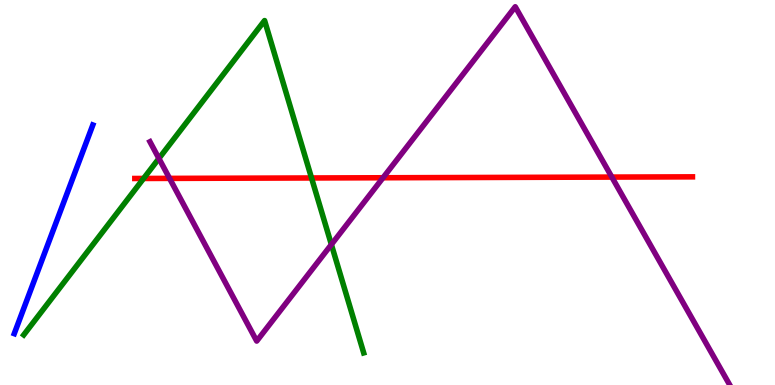[{'lines': ['blue', 'red'], 'intersections': []}, {'lines': ['green', 'red'], 'intersections': [{'x': 1.85, 'y': 5.36}, {'x': 4.02, 'y': 5.38}]}, {'lines': ['purple', 'red'], 'intersections': [{'x': 2.19, 'y': 5.37}, {'x': 4.94, 'y': 5.38}, {'x': 7.89, 'y': 5.4}]}, {'lines': ['blue', 'green'], 'intersections': []}, {'lines': ['blue', 'purple'], 'intersections': []}, {'lines': ['green', 'purple'], 'intersections': [{'x': 2.05, 'y': 5.88}, {'x': 4.28, 'y': 3.65}]}]